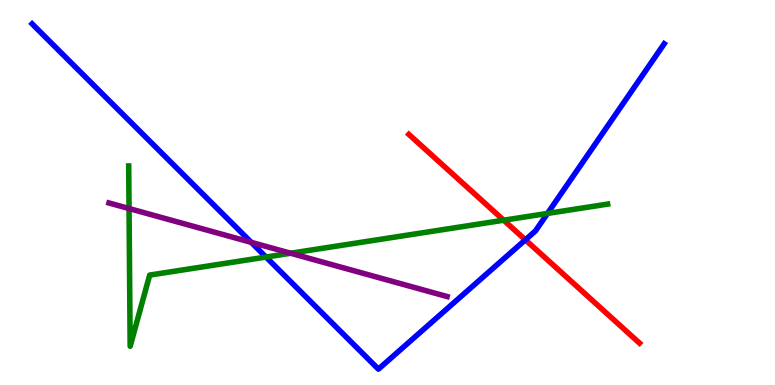[{'lines': ['blue', 'red'], 'intersections': [{'x': 6.78, 'y': 3.77}]}, {'lines': ['green', 'red'], 'intersections': [{'x': 6.5, 'y': 4.28}]}, {'lines': ['purple', 'red'], 'intersections': []}, {'lines': ['blue', 'green'], 'intersections': [{'x': 3.43, 'y': 3.32}, {'x': 7.06, 'y': 4.46}]}, {'lines': ['blue', 'purple'], 'intersections': [{'x': 3.24, 'y': 3.71}]}, {'lines': ['green', 'purple'], 'intersections': [{'x': 1.67, 'y': 4.58}, {'x': 3.75, 'y': 3.42}]}]